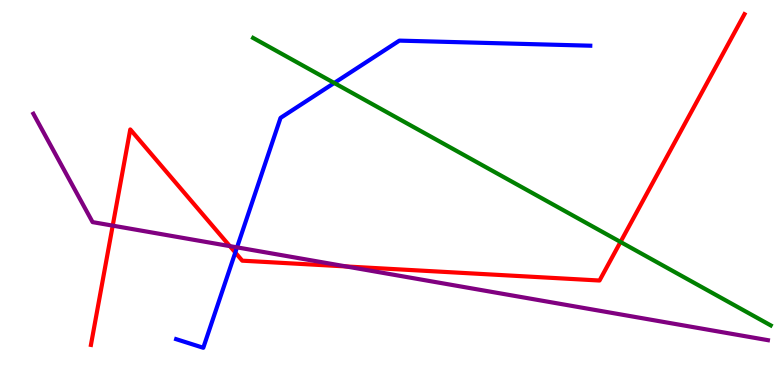[{'lines': ['blue', 'red'], 'intersections': [{'x': 3.04, 'y': 3.44}]}, {'lines': ['green', 'red'], 'intersections': [{'x': 8.01, 'y': 3.72}]}, {'lines': ['purple', 'red'], 'intersections': [{'x': 1.45, 'y': 4.14}, {'x': 2.97, 'y': 3.61}, {'x': 4.47, 'y': 3.08}]}, {'lines': ['blue', 'green'], 'intersections': [{'x': 4.31, 'y': 7.84}]}, {'lines': ['blue', 'purple'], 'intersections': [{'x': 3.06, 'y': 3.57}]}, {'lines': ['green', 'purple'], 'intersections': []}]